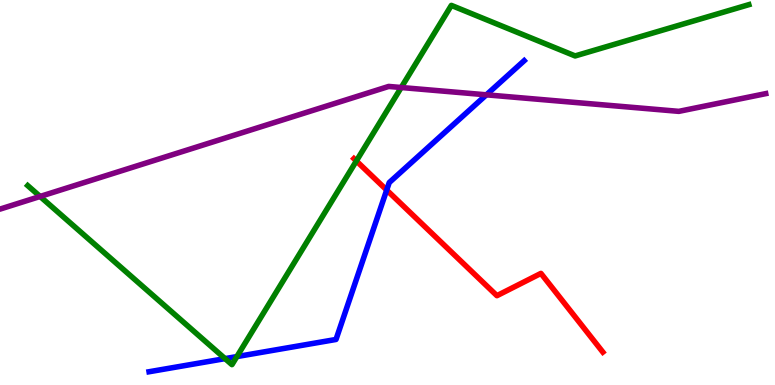[{'lines': ['blue', 'red'], 'intersections': [{'x': 4.99, 'y': 5.06}]}, {'lines': ['green', 'red'], 'intersections': [{'x': 4.6, 'y': 5.82}]}, {'lines': ['purple', 'red'], 'intersections': []}, {'lines': ['blue', 'green'], 'intersections': [{'x': 2.9, 'y': 0.685}, {'x': 3.06, 'y': 0.738}]}, {'lines': ['blue', 'purple'], 'intersections': [{'x': 6.28, 'y': 7.54}]}, {'lines': ['green', 'purple'], 'intersections': [{'x': 0.517, 'y': 4.9}, {'x': 5.18, 'y': 7.73}]}]